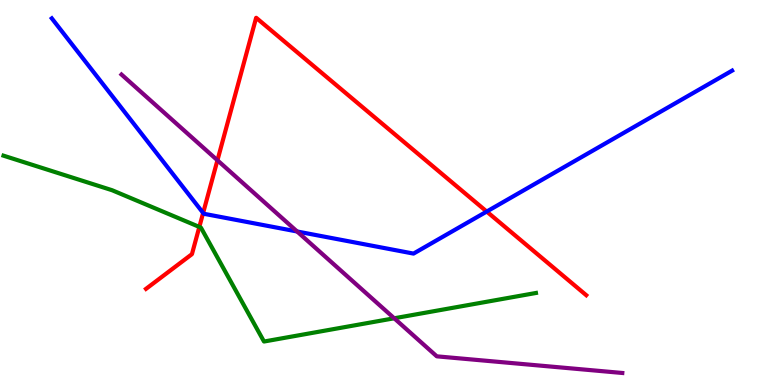[{'lines': ['blue', 'red'], 'intersections': [{'x': 2.62, 'y': 4.47}, {'x': 6.28, 'y': 4.51}]}, {'lines': ['green', 'red'], 'intersections': [{'x': 2.57, 'y': 4.11}]}, {'lines': ['purple', 'red'], 'intersections': [{'x': 2.81, 'y': 5.84}]}, {'lines': ['blue', 'green'], 'intersections': []}, {'lines': ['blue', 'purple'], 'intersections': [{'x': 3.83, 'y': 3.99}]}, {'lines': ['green', 'purple'], 'intersections': [{'x': 5.09, 'y': 1.73}]}]